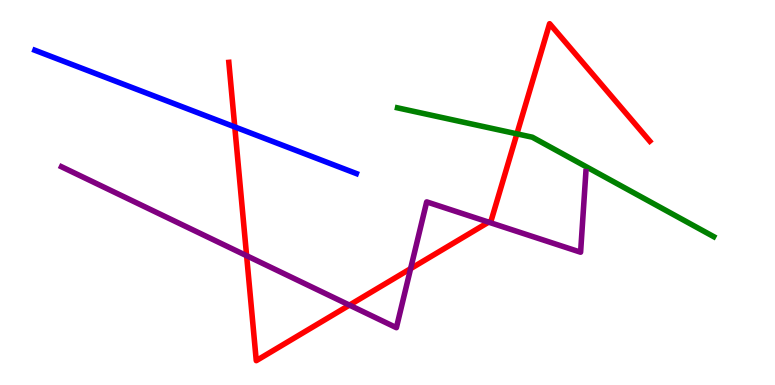[{'lines': ['blue', 'red'], 'intersections': [{'x': 3.03, 'y': 6.7}]}, {'lines': ['green', 'red'], 'intersections': [{'x': 6.67, 'y': 6.52}]}, {'lines': ['purple', 'red'], 'intersections': [{'x': 3.18, 'y': 3.36}, {'x': 4.51, 'y': 2.07}, {'x': 5.3, 'y': 3.02}, {'x': 6.3, 'y': 4.23}]}, {'lines': ['blue', 'green'], 'intersections': []}, {'lines': ['blue', 'purple'], 'intersections': []}, {'lines': ['green', 'purple'], 'intersections': []}]